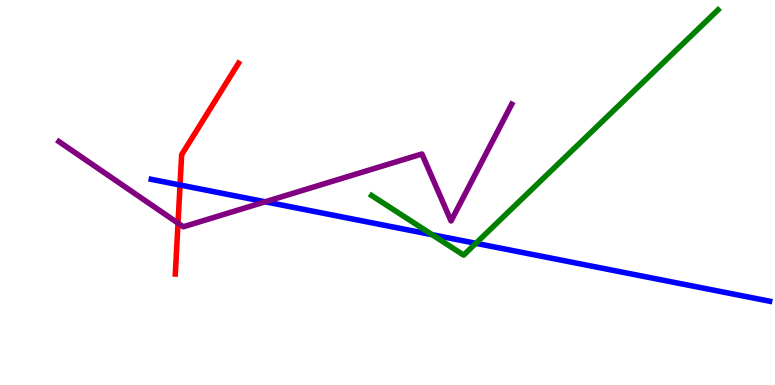[{'lines': ['blue', 'red'], 'intersections': [{'x': 2.32, 'y': 5.19}]}, {'lines': ['green', 'red'], 'intersections': []}, {'lines': ['purple', 'red'], 'intersections': [{'x': 2.3, 'y': 4.2}]}, {'lines': ['blue', 'green'], 'intersections': [{'x': 5.58, 'y': 3.9}, {'x': 6.14, 'y': 3.68}]}, {'lines': ['blue', 'purple'], 'intersections': [{'x': 3.42, 'y': 4.76}]}, {'lines': ['green', 'purple'], 'intersections': []}]